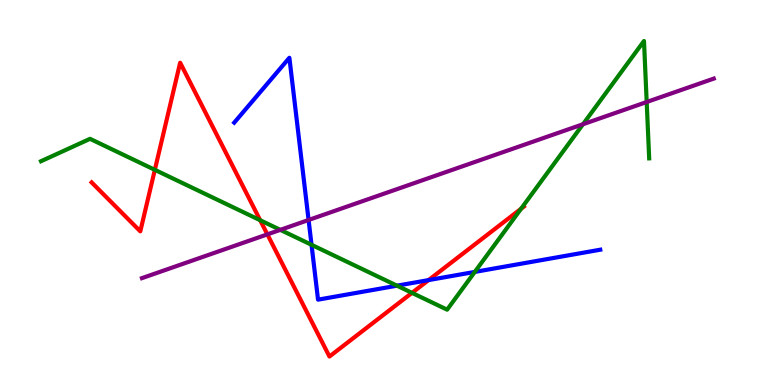[{'lines': ['blue', 'red'], 'intersections': [{'x': 5.53, 'y': 2.72}]}, {'lines': ['green', 'red'], 'intersections': [{'x': 2.0, 'y': 5.59}, {'x': 3.36, 'y': 4.28}, {'x': 5.32, 'y': 2.39}, {'x': 6.72, 'y': 4.58}]}, {'lines': ['purple', 'red'], 'intersections': [{'x': 3.45, 'y': 3.91}]}, {'lines': ['blue', 'green'], 'intersections': [{'x': 4.02, 'y': 3.64}, {'x': 5.12, 'y': 2.58}, {'x': 6.13, 'y': 2.94}]}, {'lines': ['blue', 'purple'], 'intersections': [{'x': 3.98, 'y': 4.29}]}, {'lines': ['green', 'purple'], 'intersections': [{'x': 3.62, 'y': 4.03}, {'x': 7.52, 'y': 6.77}, {'x': 8.34, 'y': 7.35}]}]